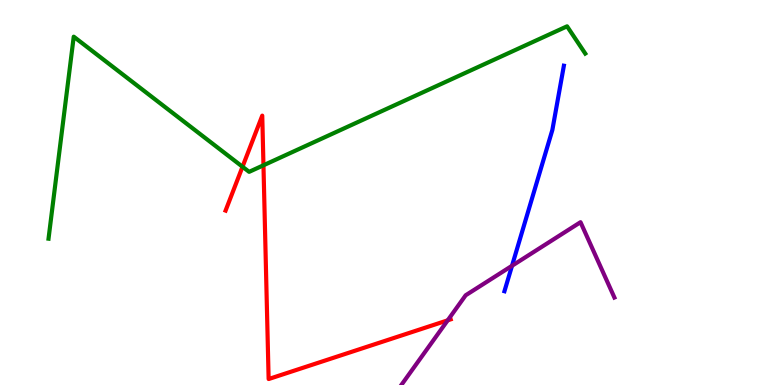[{'lines': ['blue', 'red'], 'intersections': []}, {'lines': ['green', 'red'], 'intersections': [{'x': 3.13, 'y': 5.67}, {'x': 3.4, 'y': 5.71}]}, {'lines': ['purple', 'red'], 'intersections': [{'x': 5.78, 'y': 1.68}]}, {'lines': ['blue', 'green'], 'intersections': []}, {'lines': ['blue', 'purple'], 'intersections': [{'x': 6.61, 'y': 3.1}]}, {'lines': ['green', 'purple'], 'intersections': []}]